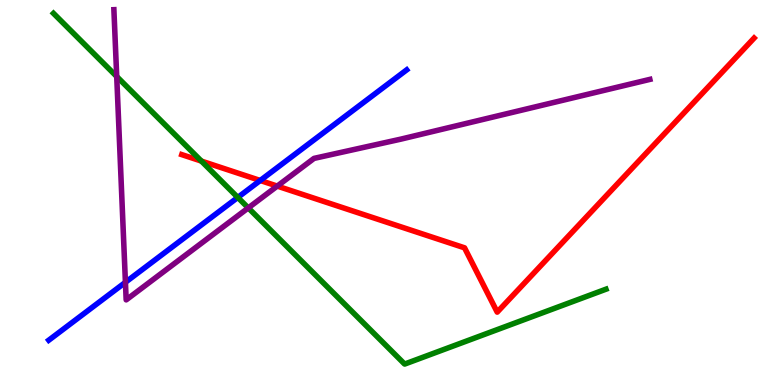[{'lines': ['blue', 'red'], 'intersections': [{'x': 3.36, 'y': 5.31}]}, {'lines': ['green', 'red'], 'intersections': [{'x': 2.6, 'y': 5.82}]}, {'lines': ['purple', 'red'], 'intersections': [{'x': 3.58, 'y': 5.17}]}, {'lines': ['blue', 'green'], 'intersections': [{'x': 3.07, 'y': 4.87}]}, {'lines': ['blue', 'purple'], 'intersections': [{'x': 1.62, 'y': 2.67}]}, {'lines': ['green', 'purple'], 'intersections': [{'x': 1.51, 'y': 8.01}, {'x': 3.2, 'y': 4.6}]}]